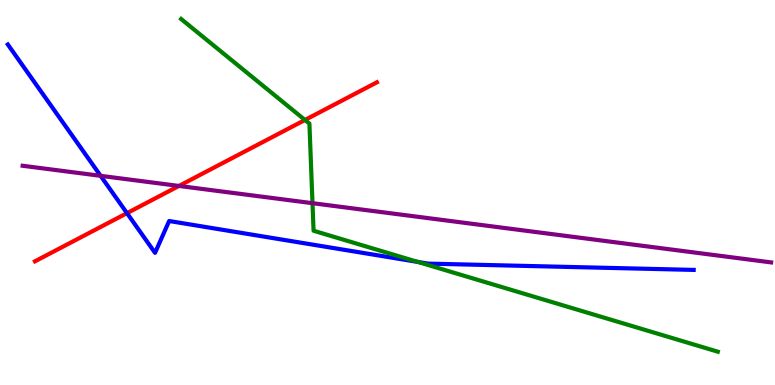[{'lines': ['blue', 'red'], 'intersections': [{'x': 1.64, 'y': 4.46}]}, {'lines': ['green', 'red'], 'intersections': [{'x': 3.93, 'y': 6.88}]}, {'lines': ['purple', 'red'], 'intersections': [{'x': 2.31, 'y': 5.17}]}, {'lines': ['blue', 'green'], 'intersections': [{'x': 5.39, 'y': 3.2}]}, {'lines': ['blue', 'purple'], 'intersections': [{'x': 1.3, 'y': 5.43}]}, {'lines': ['green', 'purple'], 'intersections': [{'x': 4.03, 'y': 4.72}]}]